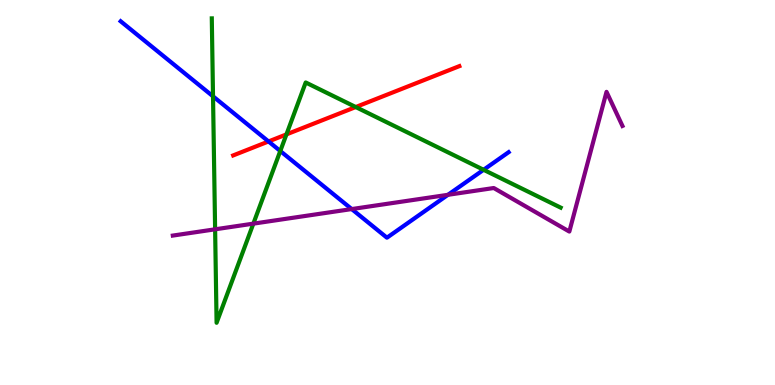[{'lines': ['blue', 'red'], 'intersections': [{'x': 3.46, 'y': 6.33}]}, {'lines': ['green', 'red'], 'intersections': [{'x': 3.7, 'y': 6.51}, {'x': 4.59, 'y': 7.22}]}, {'lines': ['purple', 'red'], 'intersections': []}, {'lines': ['blue', 'green'], 'intersections': [{'x': 2.75, 'y': 7.5}, {'x': 3.62, 'y': 6.08}, {'x': 6.24, 'y': 5.59}]}, {'lines': ['blue', 'purple'], 'intersections': [{'x': 4.54, 'y': 4.57}, {'x': 5.78, 'y': 4.94}]}, {'lines': ['green', 'purple'], 'intersections': [{'x': 2.78, 'y': 4.04}, {'x': 3.27, 'y': 4.19}]}]